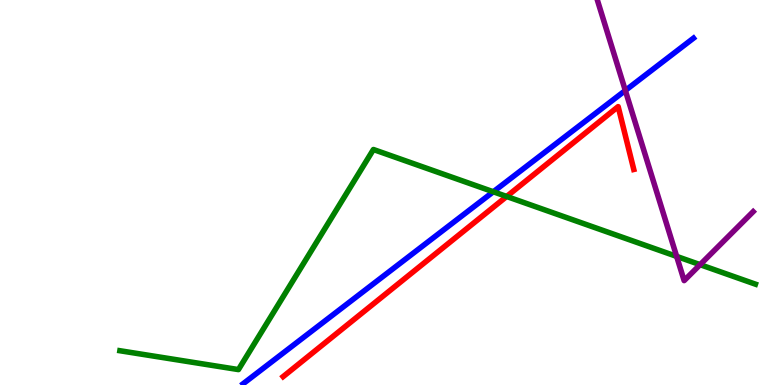[{'lines': ['blue', 'red'], 'intersections': []}, {'lines': ['green', 'red'], 'intersections': [{'x': 6.54, 'y': 4.9}]}, {'lines': ['purple', 'red'], 'intersections': []}, {'lines': ['blue', 'green'], 'intersections': [{'x': 6.37, 'y': 5.02}]}, {'lines': ['blue', 'purple'], 'intersections': [{'x': 8.07, 'y': 7.65}]}, {'lines': ['green', 'purple'], 'intersections': [{'x': 8.73, 'y': 3.34}, {'x': 9.03, 'y': 3.13}]}]